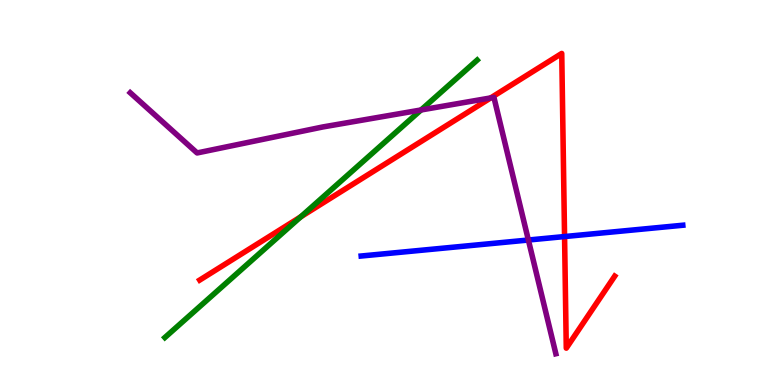[{'lines': ['blue', 'red'], 'intersections': [{'x': 7.28, 'y': 3.86}]}, {'lines': ['green', 'red'], 'intersections': [{'x': 3.88, 'y': 4.37}]}, {'lines': ['purple', 'red'], 'intersections': [{'x': 6.33, 'y': 7.46}]}, {'lines': ['blue', 'green'], 'intersections': []}, {'lines': ['blue', 'purple'], 'intersections': [{'x': 6.82, 'y': 3.77}]}, {'lines': ['green', 'purple'], 'intersections': [{'x': 5.43, 'y': 7.14}]}]